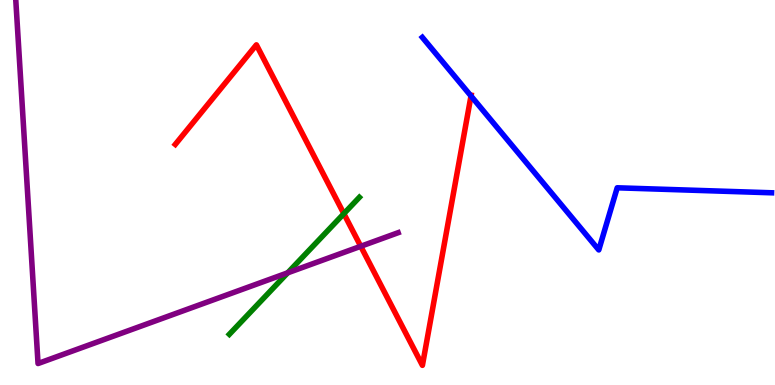[{'lines': ['blue', 'red'], 'intersections': [{'x': 6.08, 'y': 7.51}]}, {'lines': ['green', 'red'], 'intersections': [{'x': 4.44, 'y': 4.45}]}, {'lines': ['purple', 'red'], 'intersections': [{'x': 4.65, 'y': 3.6}]}, {'lines': ['blue', 'green'], 'intersections': []}, {'lines': ['blue', 'purple'], 'intersections': []}, {'lines': ['green', 'purple'], 'intersections': [{'x': 3.71, 'y': 2.91}]}]